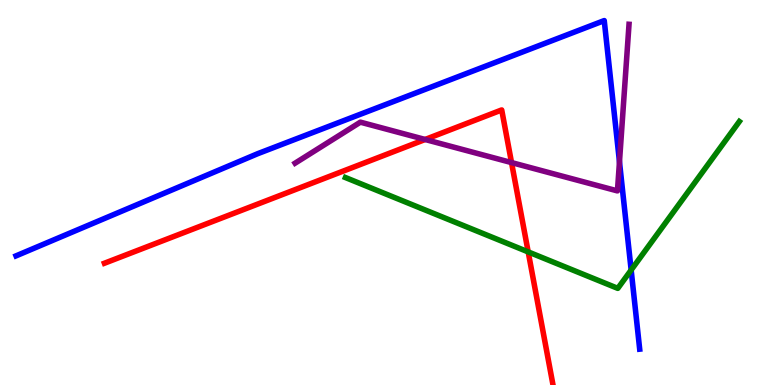[{'lines': ['blue', 'red'], 'intersections': []}, {'lines': ['green', 'red'], 'intersections': [{'x': 6.82, 'y': 3.46}]}, {'lines': ['purple', 'red'], 'intersections': [{'x': 5.49, 'y': 6.38}, {'x': 6.6, 'y': 5.78}]}, {'lines': ['blue', 'green'], 'intersections': [{'x': 8.14, 'y': 2.99}]}, {'lines': ['blue', 'purple'], 'intersections': [{'x': 7.99, 'y': 5.8}]}, {'lines': ['green', 'purple'], 'intersections': []}]